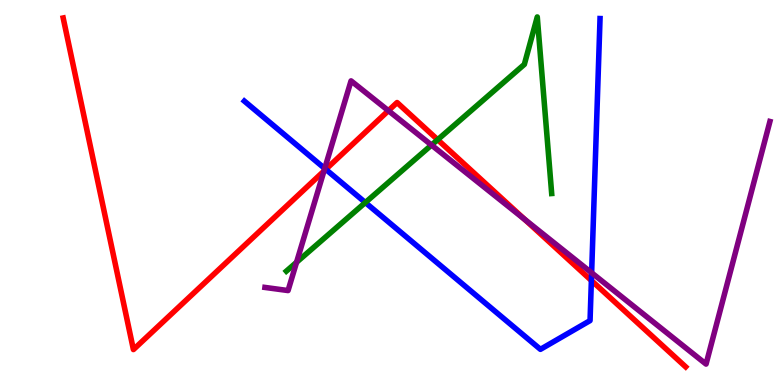[{'lines': ['blue', 'red'], 'intersections': [{'x': 4.2, 'y': 5.6}, {'x': 7.63, 'y': 2.71}]}, {'lines': ['green', 'red'], 'intersections': [{'x': 5.65, 'y': 6.37}]}, {'lines': ['purple', 'red'], 'intersections': [{'x': 4.18, 'y': 5.56}, {'x': 5.01, 'y': 7.13}, {'x': 6.77, 'y': 4.3}]}, {'lines': ['blue', 'green'], 'intersections': [{'x': 4.71, 'y': 4.74}]}, {'lines': ['blue', 'purple'], 'intersections': [{'x': 4.19, 'y': 5.62}, {'x': 7.63, 'y': 2.91}]}, {'lines': ['green', 'purple'], 'intersections': [{'x': 3.83, 'y': 3.19}, {'x': 5.57, 'y': 6.23}]}]